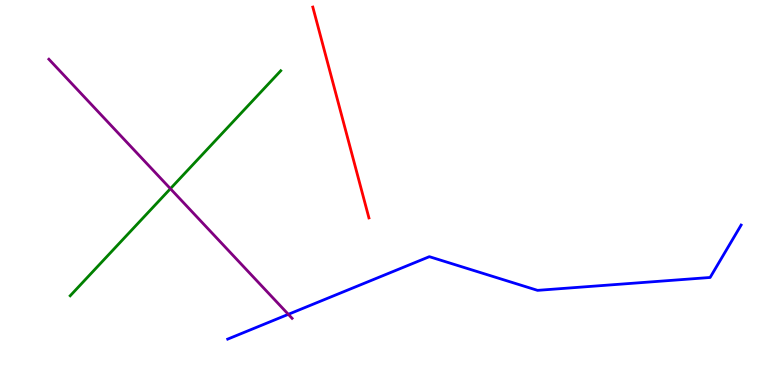[{'lines': ['blue', 'red'], 'intersections': []}, {'lines': ['green', 'red'], 'intersections': []}, {'lines': ['purple', 'red'], 'intersections': []}, {'lines': ['blue', 'green'], 'intersections': []}, {'lines': ['blue', 'purple'], 'intersections': [{'x': 3.72, 'y': 1.84}]}, {'lines': ['green', 'purple'], 'intersections': [{'x': 2.2, 'y': 5.1}]}]